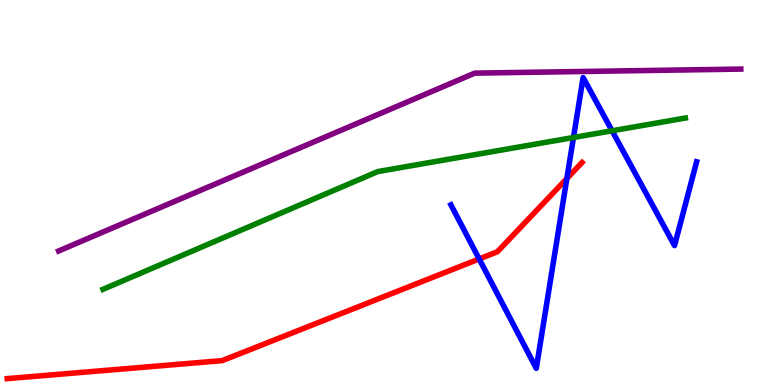[{'lines': ['blue', 'red'], 'intersections': [{'x': 6.18, 'y': 3.27}, {'x': 7.31, 'y': 5.36}]}, {'lines': ['green', 'red'], 'intersections': []}, {'lines': ['purple', 'red'], 'intersections': []}, {'lines': ['blue', 'green'], 'intersections': [{'x': 7.4, 'y': 6.43}, {'x': 7.9, 'y': 6.6}]}, {'lines': ['blue', 'purple'], 'intersections': []}, {'lines': ['green', 'purple'], 'intersections': []}]